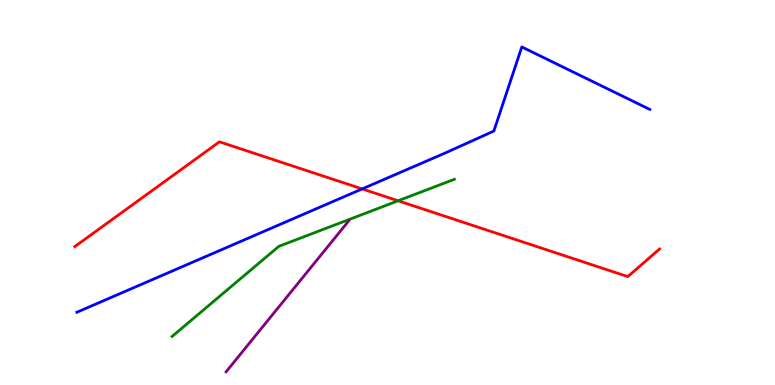[{'lines': ['blue', 'red'], 'intersections': [{'x': 4.67, 'y': 5.09}]}, {'lines': ['green', 'red'], 'intersections': [{'x': 5.14, 'y': 4.78}]}, {'lines': ['purple', 'red'], 'intersections': []}, {'lines': ['blue', 'green'], 'intersections': []}, {'lines': ['blue', 'purple'], 'intersections': []}, {'lines': ['green', 'purple'], 'intersections': []}]